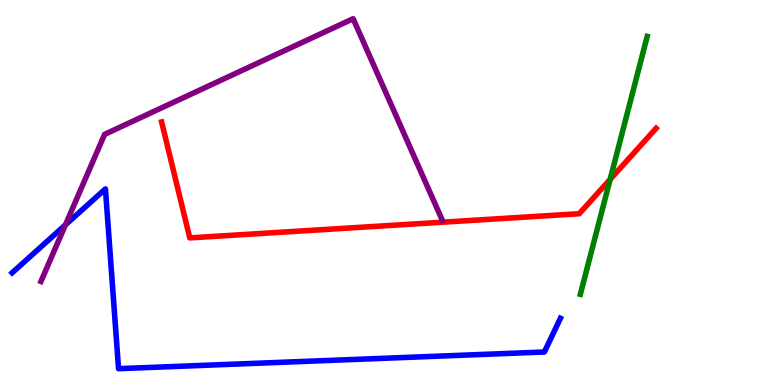[{'lines': ['blue', 'red'], 'intersections': []}, {'lines': ['green', 'red'], 'intersections': [{'x': 7.87, 'y': 5.34}]}, {'lines': ['purple', 'red'], 'intersections': []}, {'lines': ['blue', 'green'], 'intersections': []}, {'lines': ['blue', 'purple'], 'intersections': [{'x': 0.844, 'y': 4.16}]}, {'lines': ['green', 'purple'], 'intersections': []}]